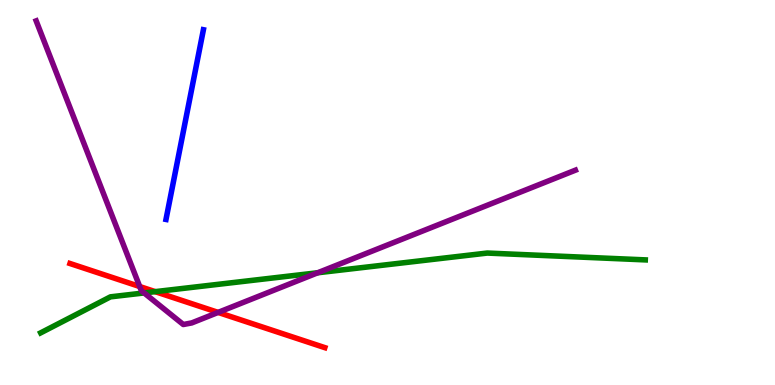[{'lines': ['blue', 'red'], 'intersections': []}, {'lines': ['green', 'red'], 'intersections': [{'x': 2.0, 'y': 2.42}]}, {'lines': ['purple', 'red'], 'intersections': [{'x': 1.8, 'y': 2.56}, {'x': 2.81, 'y': 1.89}]}, {'lines': ['blue', 'green'], 'intersections': []}, {'lines': ['blue', 'purple'], 'intersections': []}, {'lines': ['green', 'purple'], 'intersections': [{'x': 1.86, 'y': 2.39}, {'x': 4.1, 'y': 2.92}]}]